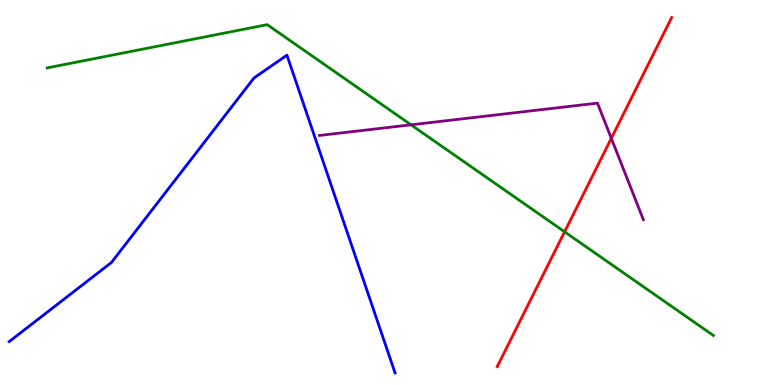[{'lines': ['blue', 'red'], 'intersections': []}, {'lines': ['green', 'red'], 'intersections': [{'x': 7.28, 'y': 3.98}]}, {'lines': ['purple', 'red'], 'intersections': [{'x': 7.89, 'y': 6.41}]}, {'lines': ['blue', 'green'], 'intersections': []}, {'lines': ['blue', 'purple'], 'intersections': []}, {'lines': ['green', 'purple'], 'intersections': [{'x': 5.3, 'y': 6.76}]}]